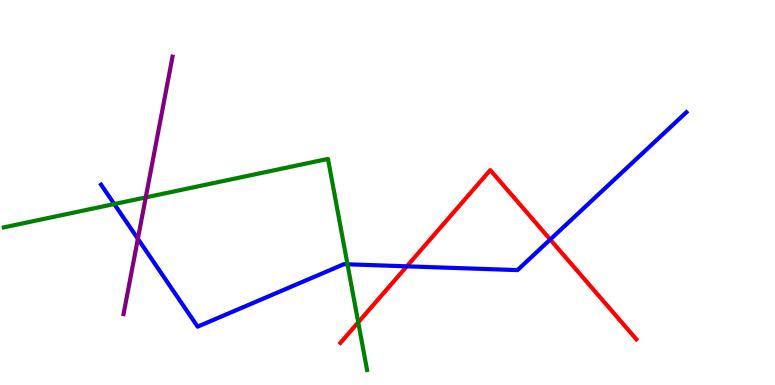[{'lines': ['blue', 'red'], 'intersections': [{'x': 5.25, 'y': 3.08}, {'x': 7.1, 'y': 3.78}]}, {'lines': ['green', 'red'], 'intersections': [{'x': 4.62, 'y': 1.63}]}, {'lines': ['purple', 'red'], 'intersections': []}, {'lines': ['blue', 'green'], 'intersections': [{'x': 1.47, 'y': 4.7}, {'x': 4.48, 'y': 3.14}]}, {'lines': ['blue', 'purple'], 'intersections': [{'x': 1.78, 'y': 3.8}]}, {'lines': ['green', 'purple'], 'intersections': [{'x': 1.88, 'y': 4.87}]}]